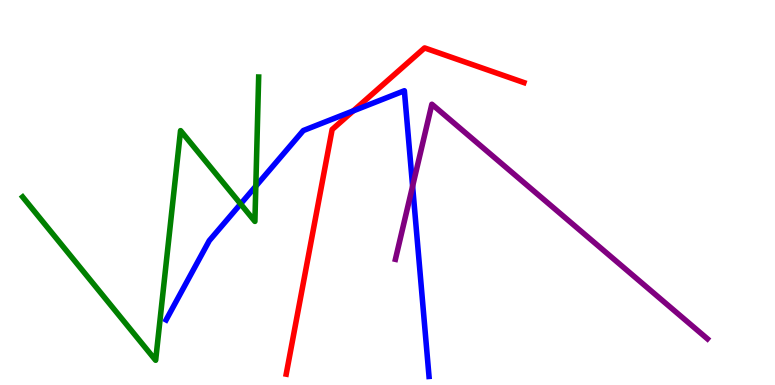[{'lines': ['blue', 'red'], 'intersections': [{'x': 4.56, 'y': 7.12}]}, {'lines': ['green', 'red'], 'intersections': []}, {'lines': ['purple', 'red'], 'intersections': []}, {'lines': ['blue', 'green'], 'intersections': [{'x': 3.1, 'y': 4.7}, {'x': 3.3, 'y': 5.17}]}, {'lines': ['blue', 'purple'], 'intersections': [{'x': 5.32, 'y': 5.16}]}, {'lines': ['green', 'purple'], 'intersections': []}]